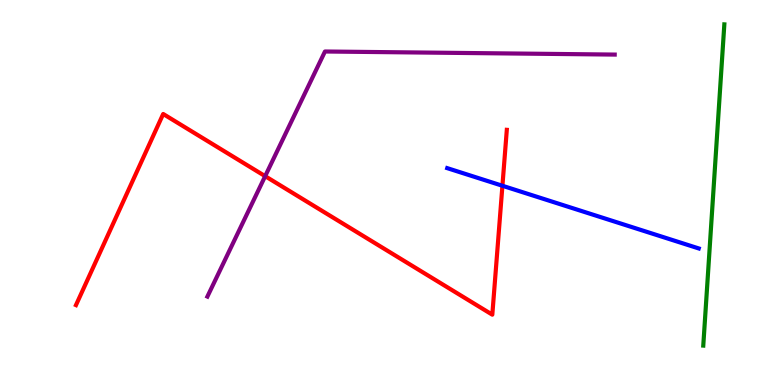[{'lines': ['blue', 'red'], 'intersections': [{'x': 6.48, 'y': 5.18}]}, {'lines': ['green', 'red'], 'intersections': []}, {'lines': ['purple', 'red'], 'intersections': [{'x': 3.42, 'y': 5.42}]}, {'lines': ['blue', 'green'], 'intersections': []}, {'lines': ['blue', 'purple'], 'intersections': []}, {'lines': ['green', 'purple'], 'intersections': []}]